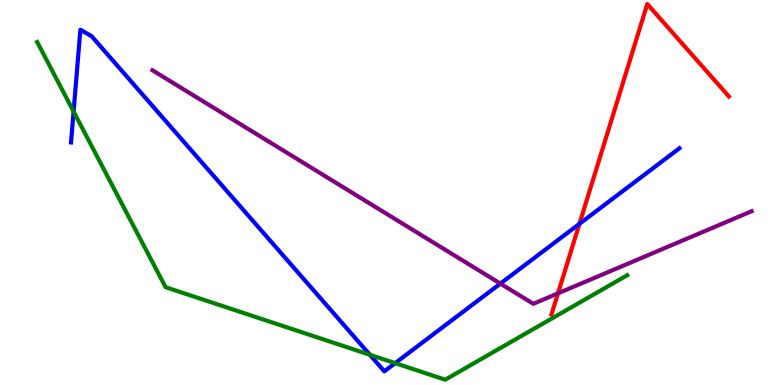[{'lines': ['blue', 'red'], 'intersections': [{'x': 7.48, 'y': 4.19}]}, {'lines': ['green', 'red'], 'intersections': []}, {'lines': ['purple', 'red'], 'intersections': [{'x': 7.2, 'y': 2.38}]}, {'lines': ['blue', 'green'], 'intersections': [{'x': 0.95, 'y': 7.1}, {'x': 4.77, 'y': 0.785}, {'x': 5.1, 'y': 0.568}]}, {'lines': ['blue', 'purple'], 'intersections': [{'x': 6.46, 'y': 2.63}]}, {'lines': ['green', 'purple'], 'intersections': []}]